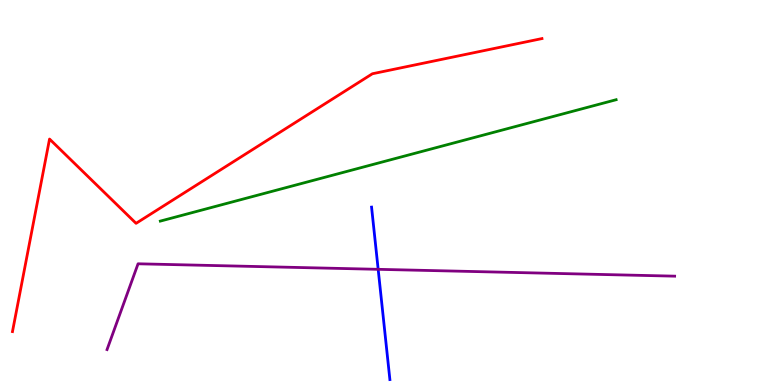[{'lines': ['blue', 'red'], 'intersections': []}, {'lines': ['green', 'red'], 'intersections': []}, {'lines': ['purple', 'red'], 'intersections': []}, {'lines': ['blue', 'green'], 'intersections': []}, {'lines': ['blue', 'purple'], 'intersections': [{'x': 4.88, 'y': 3.0}]}, {'lines': ['green', 'purple'], 'intersections': []}]